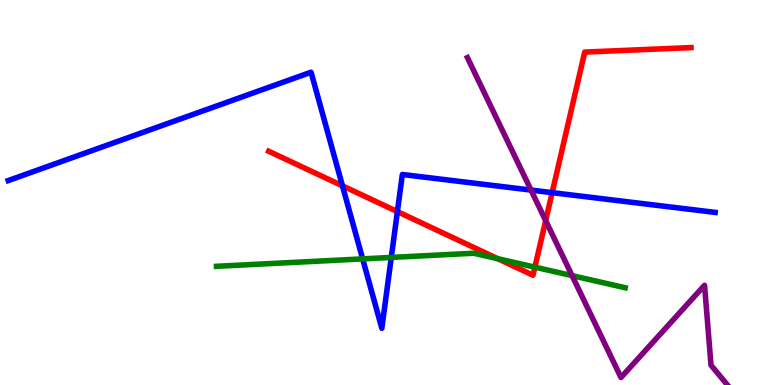[{'lines': ['blue', 'red'], 'intersections': [{'x': 4.42, 'y': 5.17}, {'x': 5.13, 'y': 4.5}, {'x': 7.12, 'y': 5.0}]}, {'lines': ['green', 'red'], 'intersections': [{'x': 6.42, 'y': 3.28}, {'x': 6.9, 'y': 3.06}]}, {'lines': ['purple', 'red'], 'intersections': [{'x': 7.04, 'y': 4.27}]}, {'lines': ['blue', 'green'], 'intersections': [{'x': 4.68, 'y': 3.28}, {'x': 5.05, 'y': 3.31}]}, {'lines': ['blue', 'purple'], 'intersections': [{'x': 6.85, 'y': 5.06}]}, {'lines': ['green', 'purple'], 'intersections': [{'x': 7.38, 'y': 2.84}]}]